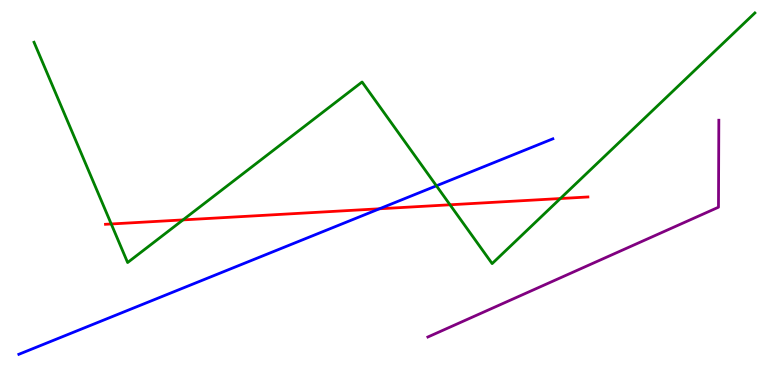[{'lines': ['blue', 'red'], 'intersections': [{'x': 4.9, 'y': 4.58}]}, {'lines': ['green', 'red'], 'intersections': [{'x': 1.44, 'y': 4.18}, {'x': 2.36, 'y': 4.29}, {'x': 5.81, 'y': 4.68}, {'x': 7.23, 'y': 4.84}]}, {'lines': ['purple', 'red'], 'intersections': []}, {'lines': ['blue', 'green'], 'intersections': [{'x': 5.63, 'y': 5.17}]}, {'lines': ['blue', 'purple'], 'intersections': []}, {'lines': ['green', 'purple'], 'intersections': []}]